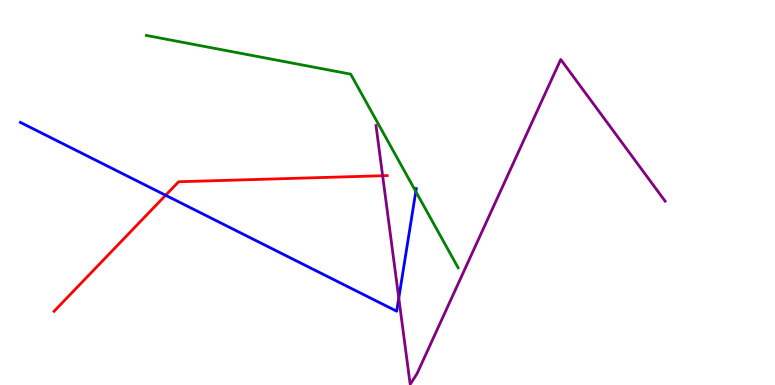[{'lines': ['blue', 'red'], 'intersections': [{'x': 2.14, 'y': 4.93}]}, {'lines': ['green', 'red'], 'intersections': []}, {'lines': ['purple', 'red'], 'intersections': [{'x': 4.94, 'y': 5.44}]}, {'lines': ['blue', 'green'], 'intersections': [{'x': 5.37, 'y': 5.03}]}, {'lines': ['blue', 'purple'], 'intersections': [{'x': 5.15, 'y': 2.26}]}, {'lines': ['green', 'purple'], 'intersections': []}]